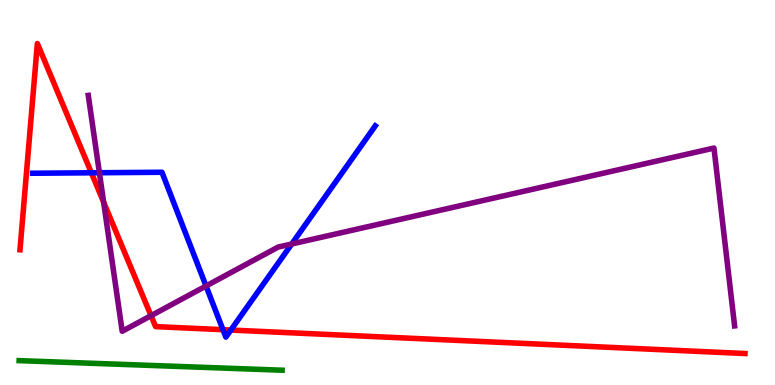[{'lines': ['blue', 'red'], 'intersections': [{'x': 1.18, 'y': 5.51}, {'x': 2.88, 'y': 1.44}, {'x': 2.98, 'y': 1.43}]}, {'lines': ['green', 'red'], 'intersections': []}, {'lines': ['purple', 'red'], 'intersections': [{'x': 1.34, 'y': 4.75}, {'x': 1.95, 'y': 1.8}]}, {'lines': ['blue', 'green'], 'intersections': []}, {'lines': ['blue', 'purple'], 'intersections': [{'x': 1.28, 'y': 5.51}, {'x': 2.66, 'y': 2.57}, {'x': 3.76, 'y': 3.66}]}, {'lines': ['green', 'purple'], 'intersections': []}]